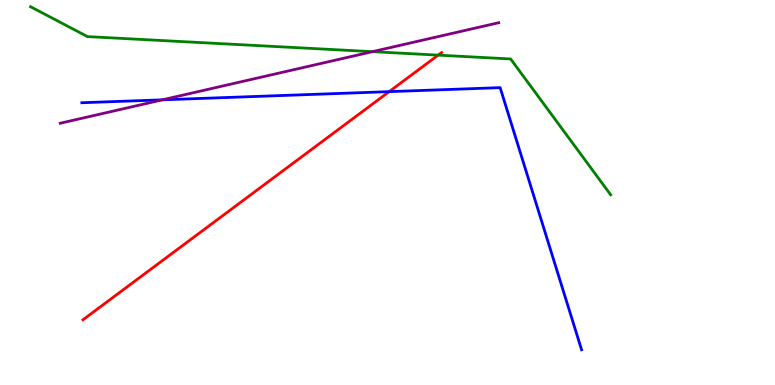[{'lines': ['blue', 'red'], 'intersections': [{'x': 5.02, 'y': 7.62}]}, {'lines': ['green', 'red'], 'intersections': [{'x': 5.65, 'y': 8.57}]}, {'lines': ['purple', 'red'], 'intersections': []}, {'lines': ['blue', 'green'], 'intersections': []}, {'lines': ['blue', 'purple'], 'intersections': [{'x': 2.09, 'y': 7.41}]}, {'lines': ['green', 'purple'], 'intersections': [{'x': 4.81, 'y': 8.66}]}]